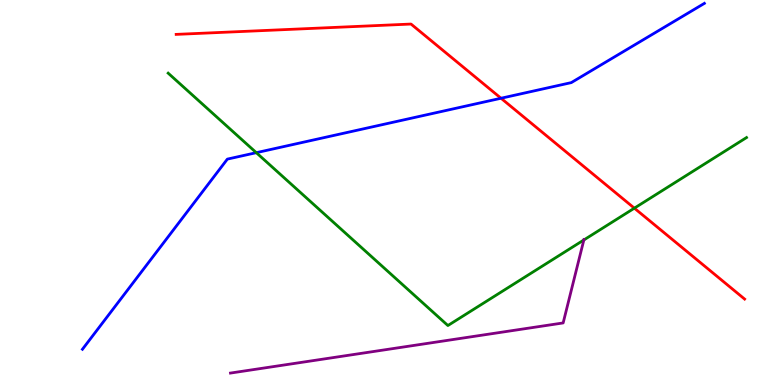[{'lines': ['blue', 'red'], 'intersections': [{'x': 6.46, 'y': 7.45}]}, {'lines': ['green', 'red'], 'intersections': [{'x': 8.19, 'y': 4.59}]}, {'lines': ['purple', 'red'], 'intersections': []}, {'lines': ['blue', 'green'], 'intersections': [{'x': 3.31, 'y': 6.03}]}, {'lines': ['blue', 'purple'], 'intersections': []}, {'lines': ['green', 'purple'], 'intersections': [{'x': 7.53, 'y': 3.77}]}]